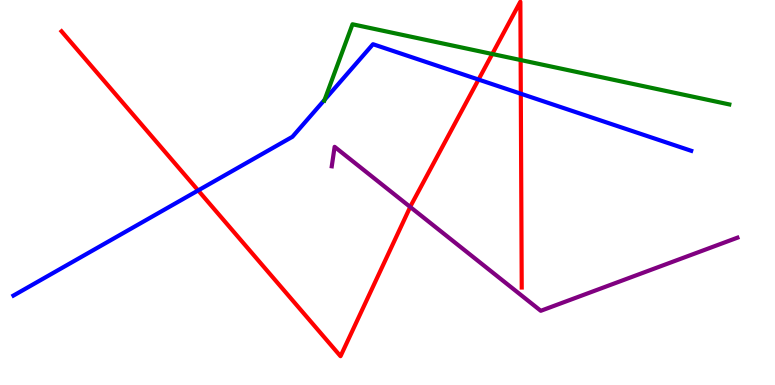[{'lines': ['blue', 'red'], 'intersections': [{'x': 2.56, 'y': 5.05}, {'x': 6.17, 'y': 7.93}, {'x': 6.72, 'y': 7.57}]}, {'lines': ['green', 'red'], 'intersections': [{'x': 6.35, 'y': 8.6}, {'x': 6.72, 'y': 8.44}]}, {'lines': ['purple', 'red'], 'intersections': [{'x': 5.29, 'y': 4.62}]}, {'lines': ['blue', 'green'], 'intersections': [{'x': 4.19, 'y': 7.41}]}, {'lines': ['blue', 'purple'], 'intersections': []}, {'lines': ['green', 'purple'], 'intersections': []}]